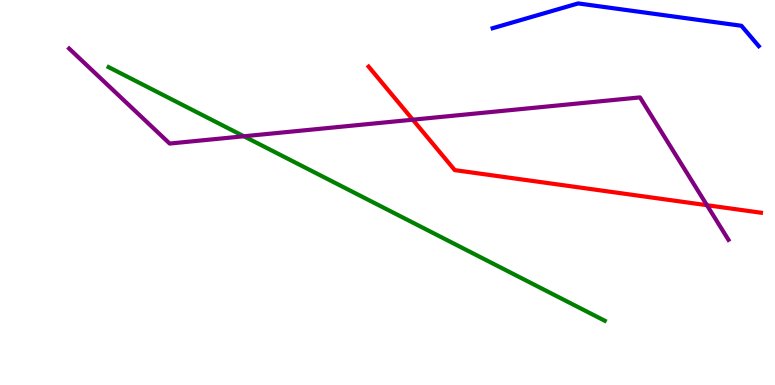[{'lines': ['blue', 'red'], 'intersections': []}, {'lines': ['green', 'red'], 'intersections': []}, {'lines': ['purple', 'red'], 'intersections': [{'x': 5.33, 'y': 6.89}, {'x': 9.12, 'y': 4.67}]}, {'lines': ['blue', 'green'], 'intersections': []}, {'lines': ['blue', 'purple'], 'intersections': []}, {'lines': ['green', 'purple'], 'intersections': [{'x': 3.15, 'y': 6.46}]}]